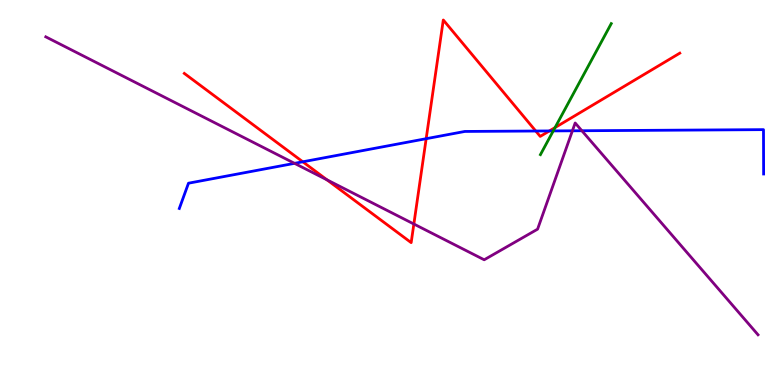[{'lines': ['blue', 'red'], 'intersections': [{'x': 3.91, 'y': 5.8}, {'x': 5.5, 'y': 6.4}, {'x': 6.91, 'y': 6.6}, {'x': 7.09, 'y': 6.6}]}, {'lines': ['green', 'red'], 'intersections': [{'x': 7.16, 'y': 6.69}]}, {'lines': ['purple', 'red'], 'intersections': [{'x': 4.22, 'y': 5.33}, {'x': 5.34, 'y': 4.18}]}, {'lines': ['blue', 'green'], 'intersections': [{'x': 7.14, 'y': 6.6}]}, {'lines': ['blue', 'purple'], 'intersections': [{'x': 3.8, 'y': 5.76}, {'x': 7.39, 'y': 6.6}, {'x': 7.51, 'y': 6.6}]}, {'lines': ['green', 'purple'], 'intersections': []}]